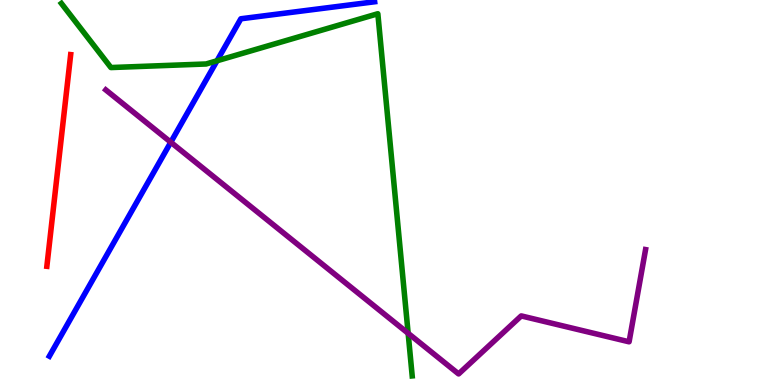[{'lines': ['blue', 'red'], 'intersections': []}, {'lines': ['green', 'red'], 'intersections': []}, {'lines': ['purple', 'red'], 'intersections': []}, {'lines': ['blue', 'green'], 'intersections': [{'x': 2.8, 'y': 8.42}]}, {'lines': ['blue', 'purple'], 'intersections': [{'x': 2.2, 'y': 6.31}]}, {'lines': ['green', 'purple'], 'intersections': [{'x': 5.27, 'y': 1.34}]}]